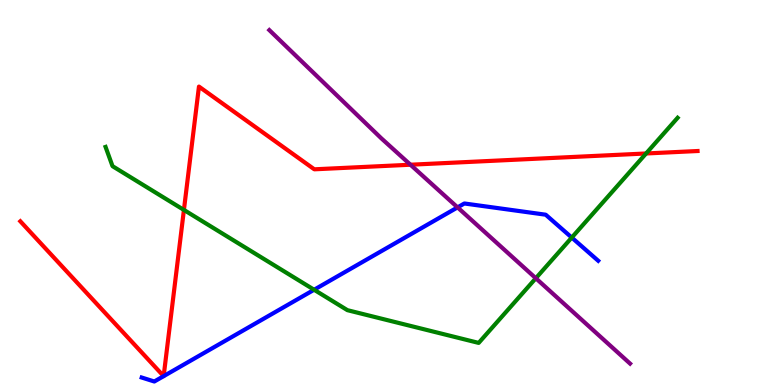[{'lines': ['blue', 'red'], 'intersections': [{'x': 2.11, 'y': 0.23}, {'x': 2.11, 'y': 0.23}]}, {'lines': ['green', 'red'], 'intersections': [{'x': 2.37, 'y': 4.55}, {'x': 8.34, 'y': 6.01}]}, {'lines': ['purple', 'red'], 'intersections': [{'x': 5.3, 'y': 5.72}]}, {'lines': ['blue', 'green'], 'intersections': [{'x': 4.05, 'y': 2.47}, {'x': 7.38, 'y': 3.83}]}, {'lines': ['blue', 'purple'], 'intersections': [{'x': 5.9, 'y': 4.61}]}, {'lines': ['green', 'purple'], 'intersections': [{'x': 6.91, 'y': 2.77}]}]